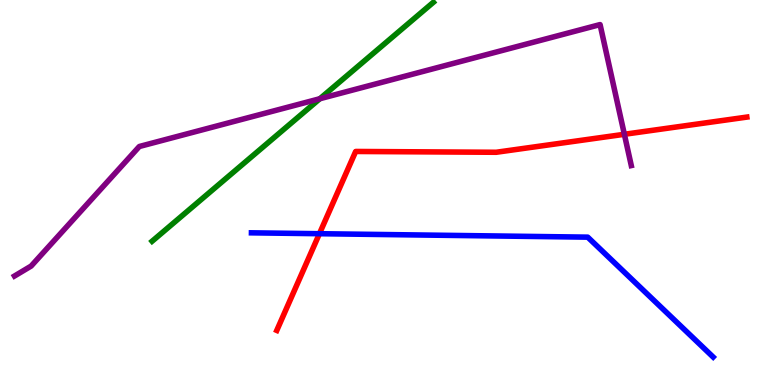[{'lines': ['blue', 'red'], 'intersections': [{'x': 4.12, 'y': 3.93}]}, {'lines': ['green', 'red'], 'intersections': []}, {'lines': ['purple', 'red'], 'intersections': [{'x': 8.06, 'y': 6.51}]}, {'lines': ['blue', 'green'], 'intersections': []}, {'lines': ['blue', 'purple'], 'intersections': []}, {'lines': ['green', 'purple'], 'intersections': [{'x': 4.13, 'y': 7.44}]}]